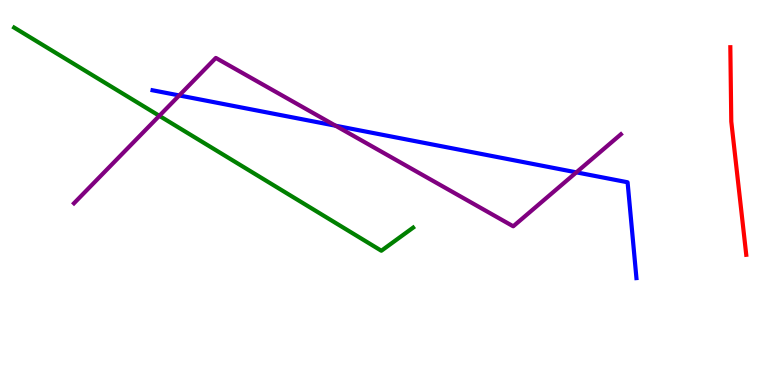[{'lines': ['blue', 'red'], 'intersections': []}, {'lines': ['green', 'red'], 'intersections': []}, {'lines': ['purple', 'red'], 'intersections': []}, {'lines': ['blue', 'green'], 'intersections': []}, {'lines': ['blue', 'purple'], 'intersections': [{'x': 2.31, 'y': 7.52}, {'x': 4.33, 'y': 6.73}, {'x': 7.44, 'y': 5.52}]}, {'lines': ['green', 'purple'], 'intersections': [{'x': 2.06, 'y': 6.99}]}]